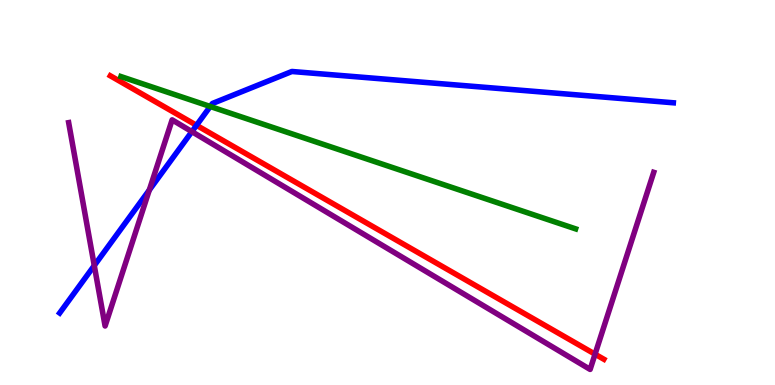[{'lines': ['blue', 'red'], 'intersections': [{'x': 2.54, 'y': 6.75}]}, {'lines': ['green', 'red'], 'intersections': []}, {'lines': ['purple', 'red'], 'intersections': [{'x': 7.68, 'y': 0.801}]}, {'lines': ['blue', 'green'], 'intersections': [{'x': 2.71, 'y': 7.23}]}, {'lines': ['blue', 'purple'], 'intersections': [{'x': 1.22, 'y': 3.1}, {'x': 1.93, 'y': 5.06}, {'x': 2.48, 'y': 6.58}]}, {'lines': ['green', 'purple'], 'intersections': []}]